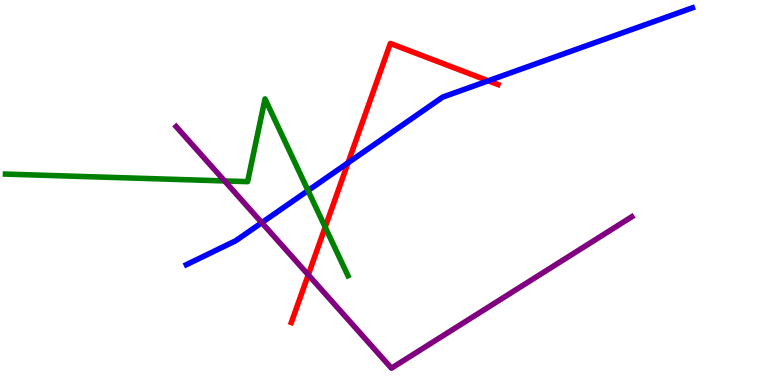[{'lines': ['blue', 'red'], 'intersections': [{'x': 4.49, 'y': 5.77}, {'x': 6.3, 'y': 7.9}]}, {'lines': ['green', 'red'], 'intersections': [{'x': 4.2, 'y': 4.1}]}, {'lines': ['purple', 'red'], 'intersections': [{'x': 3.98, 'y': 2.86}]}, {'lines': ['blue', 'green'], 'intersections': [{'x': 3.97, 'y': 5.05}]}, {'lines': ['blue', 'purple'], 'intersections': [{'x': 3.38, 'y': 4.22}]}, {'lines': ['green', 'purple'], 'intersections': [{'x': 2.9, 'y': 5.3}]}]